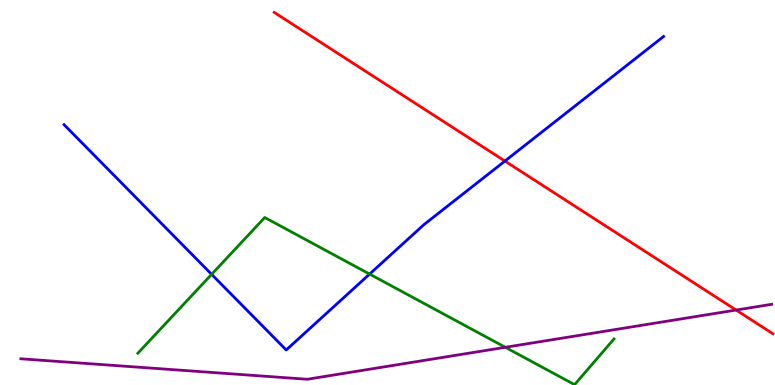[{'lines': ['blue', 'red'], 'intersections': [{'x': 6.52, 'y': 5.82}]}, {'lines': ['green', 'red'], 'intersections': []}, {'lines': ['purple', 'red'], 'intersections': [{'x': 9.5, 'y': 1.95}]}, {'lines': ['blue', 'green'], 'intersections': [{'x': 2.73, 'y': 2.87}, {'x': 4.77, 'y': 2.88}]}, {'lines': ['blue', 'purple'], 'intersections': []}, {'lines': ['green', 'purple'], 'intersections': [{'x': 6.52, 'y': 0.979}]}]